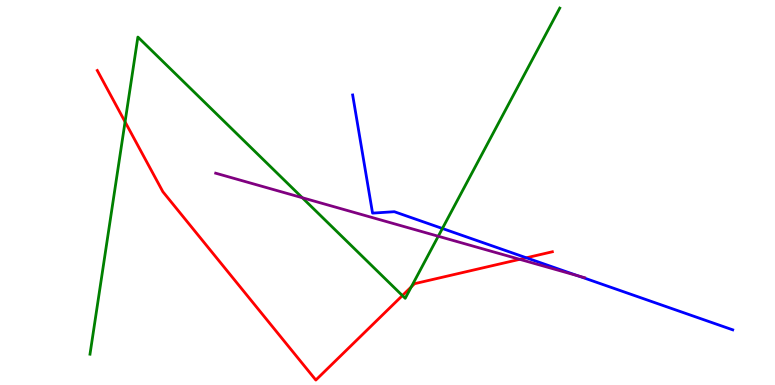[{'lines': ['blue', 'red'], 'intersections': [{'x': 6.79, 'y': 3.3}]}, {'lines': ['green', 'red'], 'intersections': [{'x': 1.61, 'y': 6.84}, {'x': 5.19, 'y': 2.32}, {'x': 5.31, 'y': 2.55}]}, {'lines': ['purple', 'red'], 'intersections': [{'x': 6.71, 'y': 3.26}]}, {'lines': ['blue', 'green'], 'intersections': [{'x': 5.71, 'y': 4.07}]}, {'lines': ['blue', 'purple'], 'intersections': [{'x': 7.46, 'y': 2.83}]}, {'lines': ['green', 'purple'], 'intersections': [{'x': 3.9, 'y': 4.86}, {'x': 5.66, 'y': 3.86}]}]